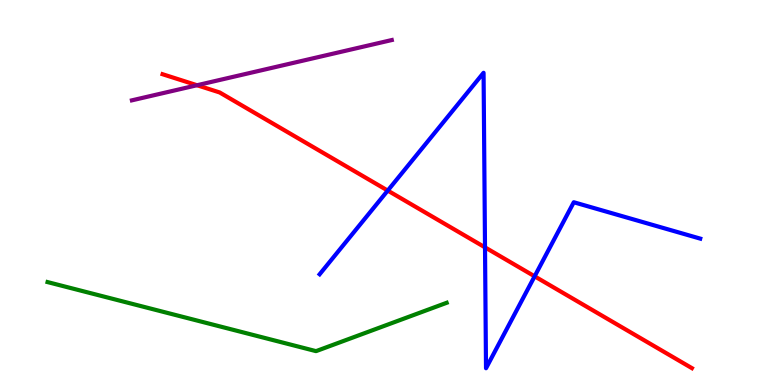[{'lines': ['blue', 'red'], 'intersections': [{'x': 5.0, 'y': 5.05}, {'x': 6.26, 'y': 3.58}, {'x': 6.9, 'y': 2.82}]}, {'lines': ['green', 'red'], 'intersections': []}, {'lines': ['purple', 'red'], 'intersections': [{'x': 2.54, 'y': 7.79}]}, {'lines': ['blue', 'green'], 'intersections': []}, {'lines': ['blue', 'purple'], 'intersections': []}, {'lines': ['green', 'purple'], 'intersections': []}]